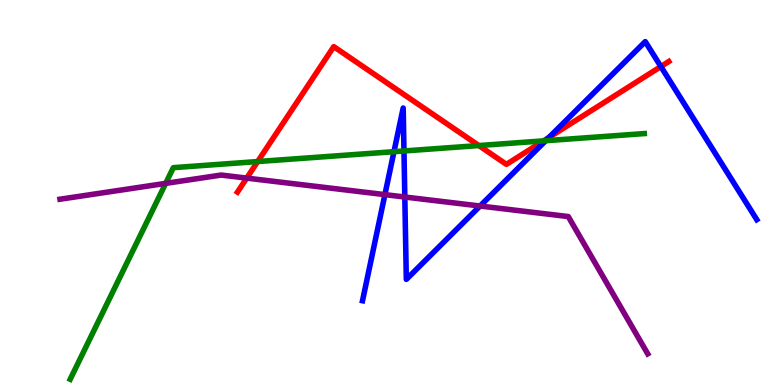[{'lines': ['blue', 'red'], 'intersections': [{'x': 7.08, 'y': 6.43}, {'x': 8.53, 'y': 8.27}]}, {'lines': ['green', 'red'], 'intersections': [{'x': 3.32, 'y': 5.8}, {'x': 6.18, 'y': 6.22}, {'x': 7.01, 'y': 6.34}]}, {'lines': ['purple', 'red'], 'intersections': [{'x': 3.18, 'y': 5.37}]}, {'lines': ['blue', 'green'], 'intersections': [{'x': 5.08, 'y': 6.06}, {'x': 5.21, 'y': 6.08}, {'x': 7.04, 'y': 6.35}]}, {'lines': ['blue', 'purple'], 'intersections': [{'x': 4.97, 'y': 4.94}, {'x': 5.22, 'y': 4.88}, {'x': 6.19, 'y': 4.65}]}, {'lines': ['green', 'purple'], 'intersections': [{'x': 2.14, 'y': 5.24}]}]